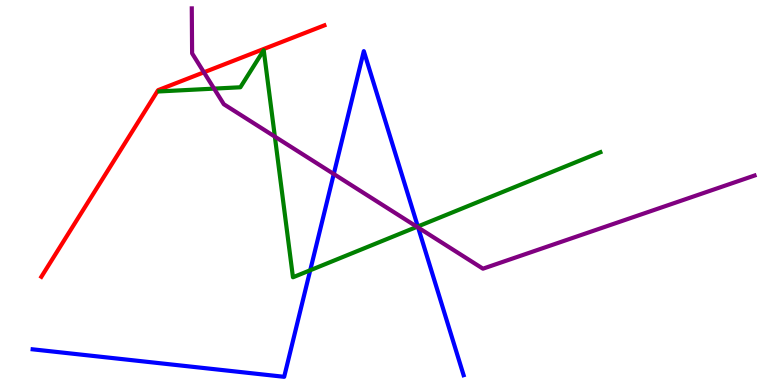[{'lines': ['blue', 'red'], 'intersections': []}, {'lines': ['green', 'red'], 'intersections': []}, {'lines': ['purple', 'red'], 'intersections': [{'x': 2.63, 'y': 8.12}]}, {'lines': ['blue', 'green'], 'intersections': [{'x': 4.0, 'y': 2.98}, {'x': 5.39, 'y': 4.12}]}, {'lines': ['blue', 'purple'], 'intersections': [{'x': 4.31, 'y': 5.48}, {'x': 5.4, 'y': 4.09}]}, {'lines': ['green', 'purple'], 'intersections': [{'x': 2.76, 'y': 7.7}, {'x': 3.55, 'y': 6.45}, {'x': 5.38, 'y': 4.11}]}]